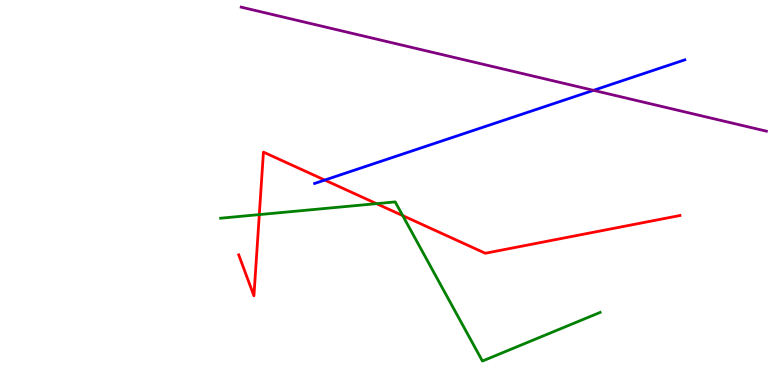[{'lines': ['blue', 'red'], 'intersections': [{'x': 4.19, 'y': 5.32}]}, {'lines': ['green', 'red'], 'intersections': [{'x': 3.35, 'y': 4.43}, {'x': 4.86, 'y': 4.71}, {'x': 5.2, 'y': 4.4}]}, {'lines': ['purple', 'red'], 'intersections': []}, {'lines': ['blue', 'green'], 'intersections': []}, {'lines': ['blue', 'purple'], 'intersections': [{'x': 7.66, 'y': 7.65}]}, {'lines': ['green', 'purple'], 'intersections': []}]